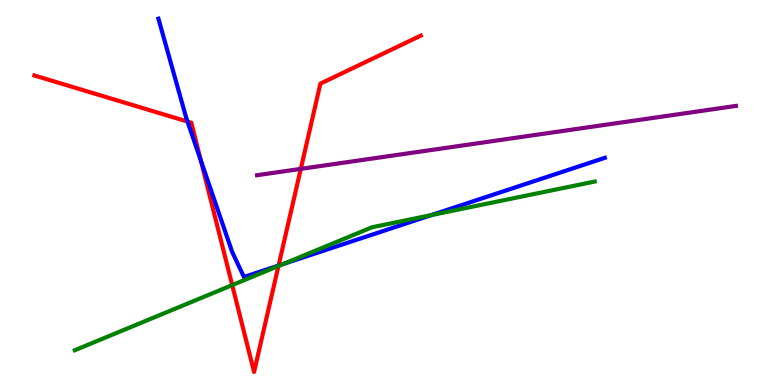[{'lines': ['blue', 'red'], 'intersections': [{'x': 2.42, 'y': 6.84}, {'x': 2.59, 'y': 5.83}, {'x': 3.59, 'y': 3.1}]}, {'lines': ['green', 'red'], 'intersections': [{'x': 3.0, 'y': 2.59}, {'x': 3.59, 'y': 3.09}]}, {'lines': ['purple', 'red'], 'intersections': [{'x': 3.88, 'y': 5.61}]}, {'lines': ['blue', 'green'], 'intersections': [{'x': 3.65, 'y': 3.14}, {'x': 5.57, 'y': 4.41}]}, {'lines': ['blue', 'purple'], 'intersections': []}, {'lines': ['green', 'purple'], 'intersections': []}]